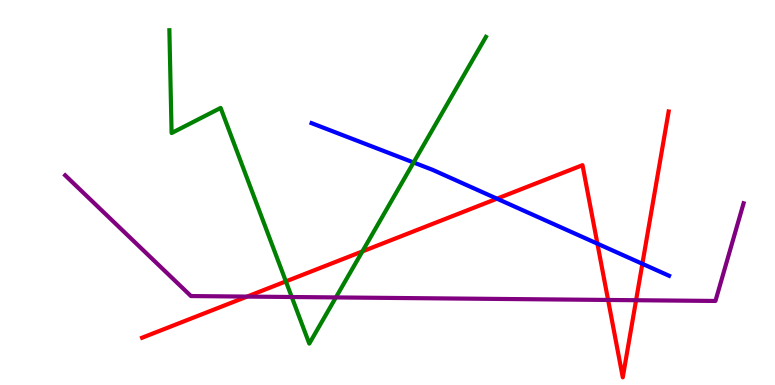[{'lines': ['blue', 'red'], 'intersections': [{'x': 6.41, 'y': 4.84}, {'x': 7.71, 'y': 3.67}, {'x': 8.29, 'y': 3.15}]}, {'lines': ['green', 'red'], 'intersections': [{'x': 3.69, 'y': 2.69}, {'x': 4.68, 'y': 3.47}]}, {'lines': ['purple', 'red'], 'intersections': [{'x': 3.19, 'y': 2.3}, {'x': 7.85, 'y': 2.21}, {'x': 8.21, 'y': 2.2}]}, {'lines': ['blue', 'green'], 'intersections': [{'x': 5.34, 'y': 5.78}]}, {'lines': ['blue', 'purple'], 'intersections': []}, {'lines': ['green', 'purple'], 'intersections': [{'x': 3.76, 'y': 2.29}, {'x': 4.33, 'y': 2.27}]}]